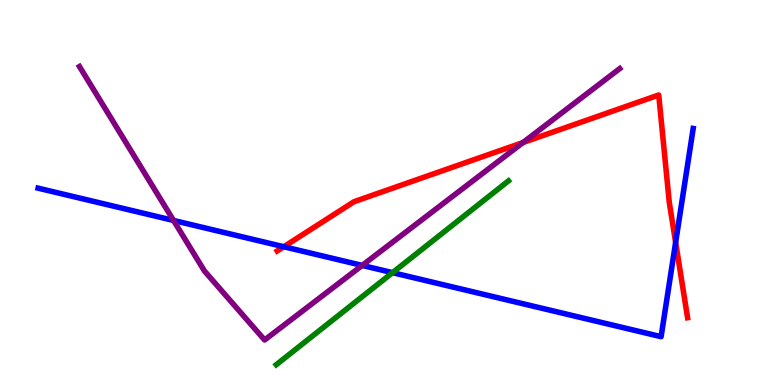[{'lines': ['blue', 'red'], 'intersections': [{'x': 3.66, 'y': 3.59}, {'x': 8.72, 'y': 3.7}]}, {'lines': ['green', 'red'], 'intersections': []}, {'lines': ['purple', 'red'], 'intersections': [{'x': 6.75, 'y': 6.3}]}, {'lines': ['blue', 'green'], 'intersections': [{'x': 5.06, 'y': 2.92}]}, {'lines': ['blue', 'purple'], 'intersections': [{'x': 2.24, 'y': 4.27}, {'x': 4.67, 'y': 3.11}]}, {'lines': ['green', 'purple'], 'intersections': []}]